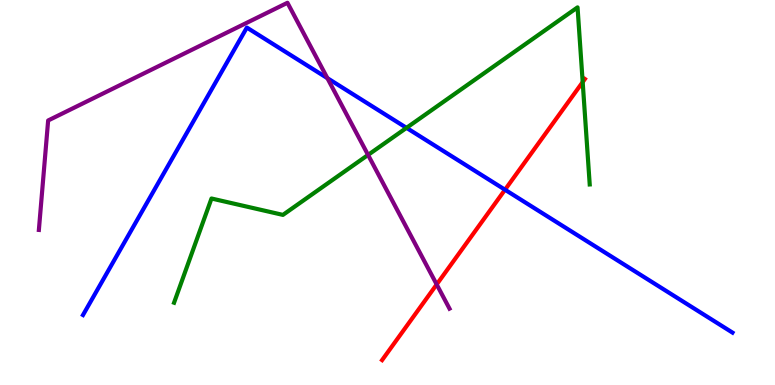[{'lines': ['blue', 'red'], 'intersections': [{'x': 6.52, 'y': 5.07}]}, {'lines': ['green', 'red'], 'intersections': [{'x': 7.52, 'y': 7.87}]}, {'lines': ['purple', 'red'], 'intersections': [{'x': 5.63, 'y': 2.61}]}, {'lines': ['blue', 'green'], 'intersections': [{'x': 5.25, 'y': 6.68}]}, {'lines': ['blue', 'purple'], 'intersections': [{'x': 4.22, 'y': 7.97}]}, {'lines': ['green', 'purple'], 'intersections': [{'x': 4.75, 'y': 5.98}]}]